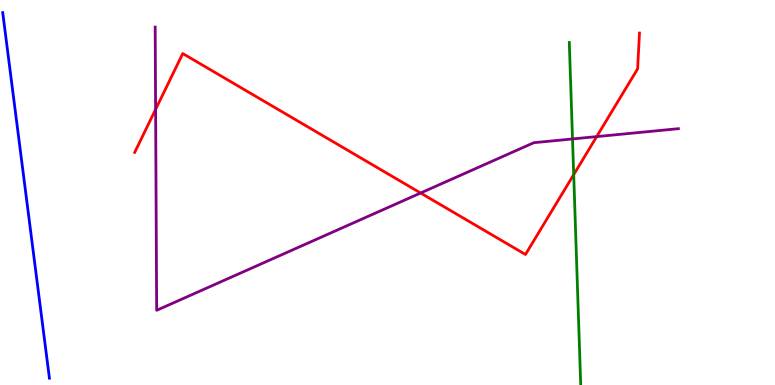[{'lines': ['blue', 'red'], 'intersections': []}, {'lines': ['green', 'red'], 'intersections': [{'x': 7.4, 'y': 5.46}]}, {'lines': ['purple', 'red'], 'intersections': [{'x': 2.01, 'y': 7.16}, {'x': 5.43, 'y': 4.99}, {'x': 7.7, 'y': 6.45}]}, {'lines': ['blue', 'green'], 'intersections': []}, {'lines': ['blue', 'purple'], 'intersections': []}, {'lines': ['green', 'purple'], 'intersections': [{'x': 7.39, 'y': 6.39}]}]